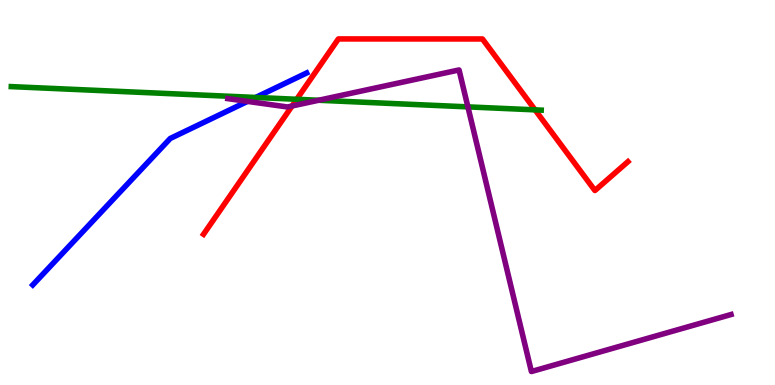[{'lines': ['blue', 'red'], 'intersections': []}, {'lines': ['green', 'red'], 'intersections': [{'x': 3.83, 'y': 7.42}, {'x': 6.9, 'y': 7.15}]}, {'lines': ['purple', 'red'], 'intersections': [{'x': 3.77, 'y': 7.25}]}, {'lines': ['blue', 'green'], 'intersections': [{'x': 3.3, 'y': 7.47}]}, {'lines': ['blue', 'purple'], 'intersections': [{'x': 3.19, 'y': 7.37}]}, {'lines': ['green', 'purple'], 'intersections': [{'x': 4.11, 'y': 7.4}, {'x': 6.04, 'y': 7.22}]}]